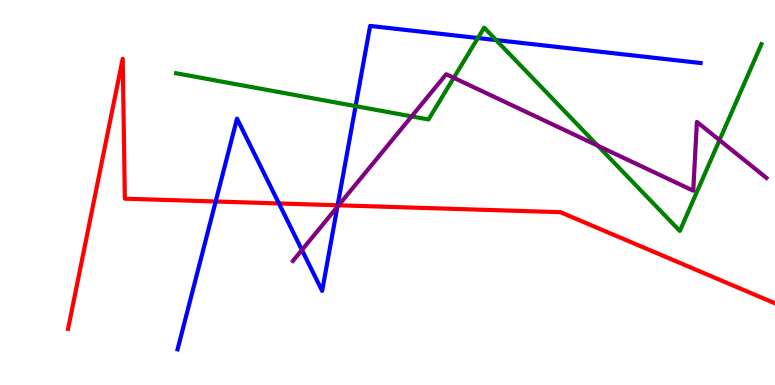[{'lines': ['blue', 'red'], 'intersections': [{'x': 2.78, 'y': 4.77}, {'x': 3.6, 'y': 4.72}, {'x': 4.36, 'y': 4.67}]}, {'lines': ['green', 'red'], 'intersections': []}, {'lines': ['purple', 'red'], 'intersections': [{'x': 4.37, 'y': 4.67}]}, {'lines': ['blue', 'green'], 'intersections': [{'x': 4.59, 'y': 7.24}, {'x': 6.17, 'y': 9.01}, {'x': 6.4, 'y': 8.96}]}, {'lines': ['blue', 'purple'], 'intersections': [{'x': 3.9, 'y': 3.51}, {'x': 4.35, 'y': 4.63}]}, {'lines': ['green', 'purple'], 'intersections': [{'x': 5.31, 'y': 6.98}, {'x': 5.85, 'y': 7.98}, {'x': 7.71, 'y': 6.22}, {'x': 9.28, 'y': 6.36}]}]